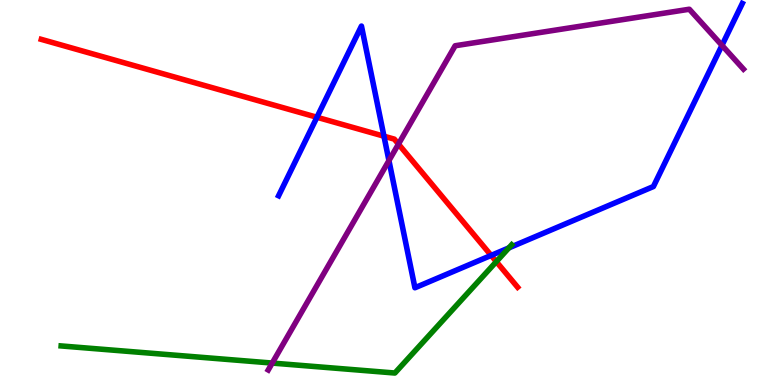[{'lines': ['blue', 'red'], 'intersections': [{'x': 4.09, 'y': 6.95}, {'x': 4.95, 'y': 6.46}, {'x': 6.34, 'y': 3.37}]}, {'lines': ['green', 'red'], 'intersections': [{'x': 6.4, 'y': 3.2}]}, {'lines': ['purple', 'red'], 'intersections': [{'x': 5.14, 'y': 6.26}]}, {'lines': ['blue', 'green'], 'intersections': [{'x': 6.57, 'y': 3.56}]}, {'lines': ['blue', 'purple'], 'intersections': [{'x': 5.02, 'y': 5.83}, {'x': 9.32, 'y': 8.82}]}, {'lines': ['green', 'purple'], 'intersections': [{'x': 3.51, 'y': 0.57}]}]